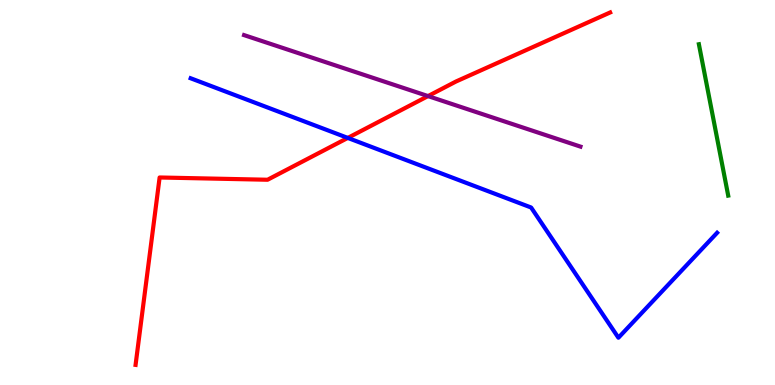[{'lines': ['blue', 'red'], 'intersections': [{'x': 4.49, 'y': 6.42}]}, {'lines': ['green', 'red'], 'intersections': []}, {'lines': ['purple', 'red'], 'intersections': [{'x': 5.52, 'y': 7.5}]}, {'lines': ['blue', 'green'], 'intersections': []}, {'lines': ['blue', 'purple'], 'intersections': []}, {'lines': ['green', 'purple'], 'intersections': []}]